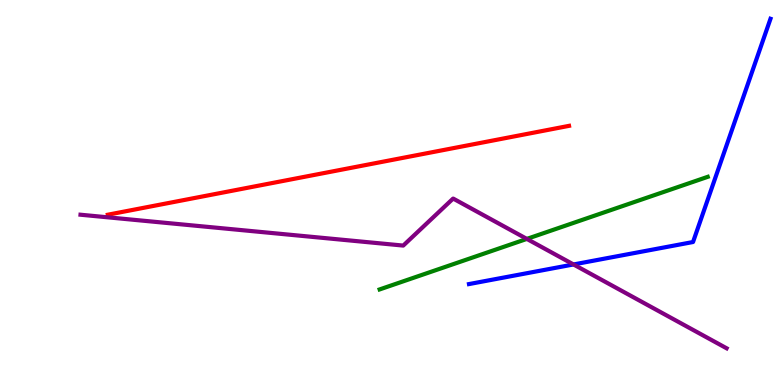[{'lines': ['blue', 'red'], 'intersections': []}, {'lines': ['green', 'red'], 'intersections': []}, {'lines': ['purple', 'red'], 'intersections': []}, {'lines': ['blue', 'green'], 'intersections': []}, {'lines': ['blue', 'purple'], 'intersections': [{'x': 7.4, 'y': 3.13}]}, {'lines': ['green', 'purple'], 'intersections': [{'x': 6.8, 'y': 3.79}]}]